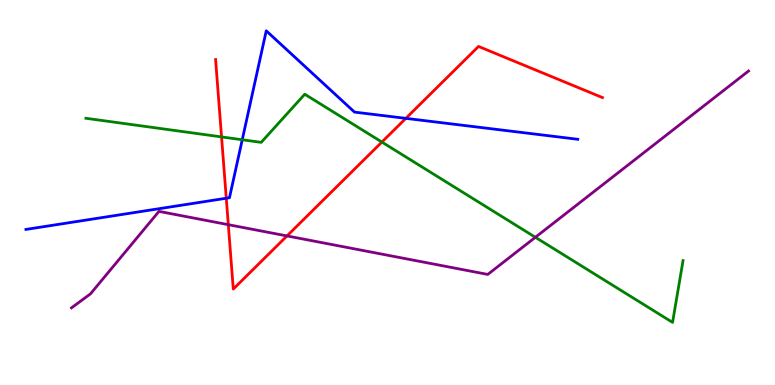[{'lines': ['blue', 'red'], 'intersections': [{'x': 2.92, 'y': 4.85}, {'x': 5.24, 'y': 6.93}]}, {'lines': ['green', 'red'], 'intersections': [{'x': 2.86, 'y': 6.44}, {'x': 4.93, 'y': 6.31}]}, {'lines': ['purple', 'red'], 'intersections': [{'x': 2.95, 'y': 4.16}, {'x': 3.7, 'y': 3.87}]}, {'lines': ['blue', 'green'], 'intersections': [{'x': 3.13, 'y': 6.37}]}, {'lines': ['blue', 'purple'], 'intersections': []}, {'lines': ['green', 'purple'], 'intersections': [{'x': 6.91, 'y': 3.84}]}]